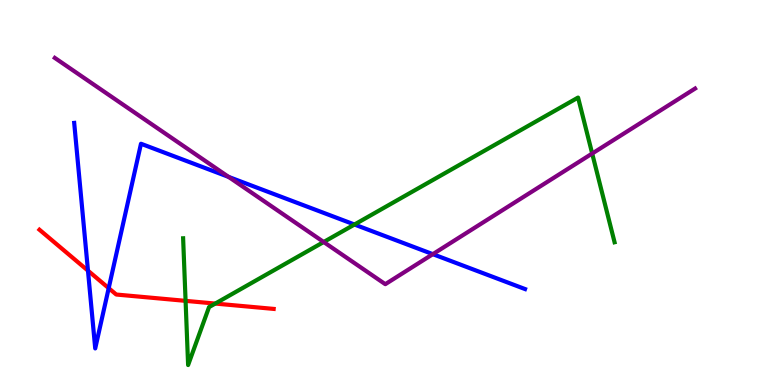[{'lines': ['blue', 'red'], 'intersections': [{'x': 1.14, 'y': 2.97}, {'x': 1.4, 'y': 2.52}]}, {'lines': ['green', 'red'], 'intersections': [{'x': 2.39, 'y': 2.19}, {'x': 2.78, 'y': 2.12}]}, {'lines': ['purple', 'red'], 'intersections': []}, {'lines': ['blue', 'green'], 'intersections': [{'x': 4.57, 'y': 4.17}]}, {'lines': ['blue', 'purple'], 'intersections': [{'x': 2.95, 'y': 5.41}, {'x': 5.58, 'y': 3.4}]}, {'lines': ['green', 'purple'], 'intersections': [{'x': 4.18, 'y': 3.71}, {'x': 7.64, 'y': 6.01}]}]